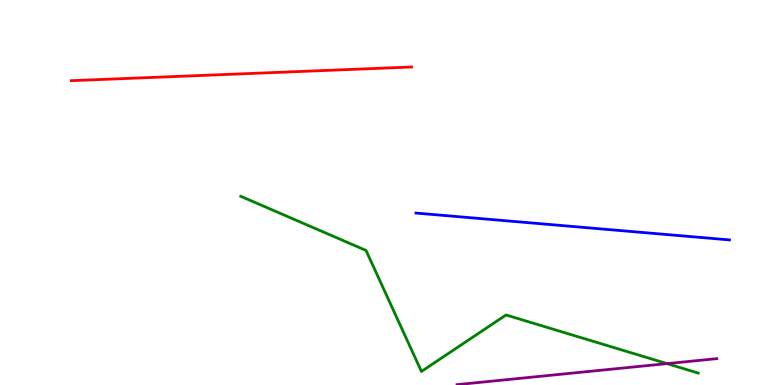[{'lines': ['blue', 'red'], 'intersections': []}, {'lines': ['green', 'red'], 'intersections': []}, {'lines': ['purple', 'red'], 'intersections': []}, {'lines': ['blue', 'green'], 'intersections': []}, {'lines': ['blue', 'purple'], 'intersections': []}, {'lines': ['green', 'purple'], 'intersections': [{'x': 8.61, 'y': 0.555}]}]